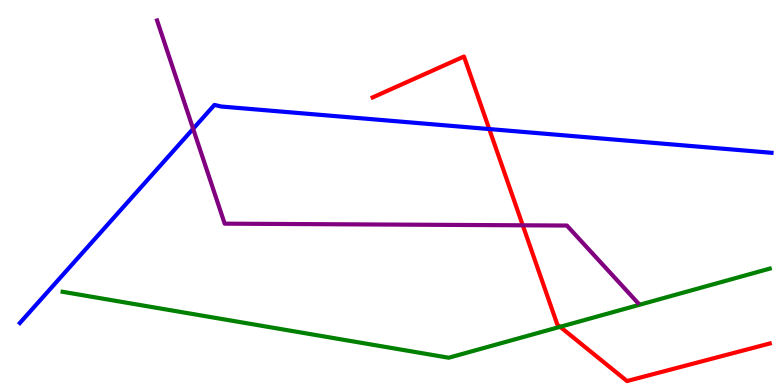[{'lines': ['blue', 'red'], 'intersections': [{'x': 6.31, 'y': 6.65}]}, {'lines': ['green', 'red'], 'intersections': [{'x': 7.23, 'y': 1.51}]}, {'lines': ['purple', 'red'], 'intersections': [{'x': 6.75, 'y': 4.15}]}, {'lines': ['blue', 'green'], 'intersections': []}, {'lines': ['blue', 'purple'], 'intersections': [{'x': 2.49, 'y': 6.65}]}, {'lines': ['green', 'purple'], 'intersections': []}]